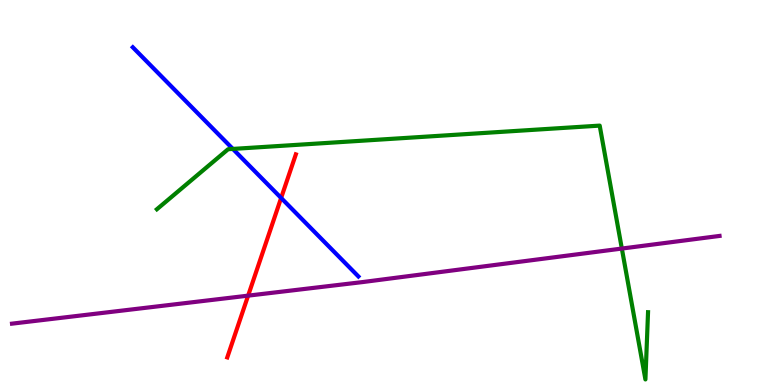[{'lines': ['blue', 'red'], 'intersections': [{'x': 3.63, 'y': 4.86}]}, {'lines': ['green', 'red'], 'intersections': []}, {'lines': ['purple', 'red'], 'intersections': [{'x': 3.2, 'y': 2.32}]}, {'lines': ['blue', 'green'], 'intersections': [{'x': 3.0, 'y': 6.13}]}, {'lines': ['blue', 'purple'], 'intersections': []}, {'lines': ['green', 'purple'], 'intersections': [{'x': 8.02, 'y': 3.54}]}]